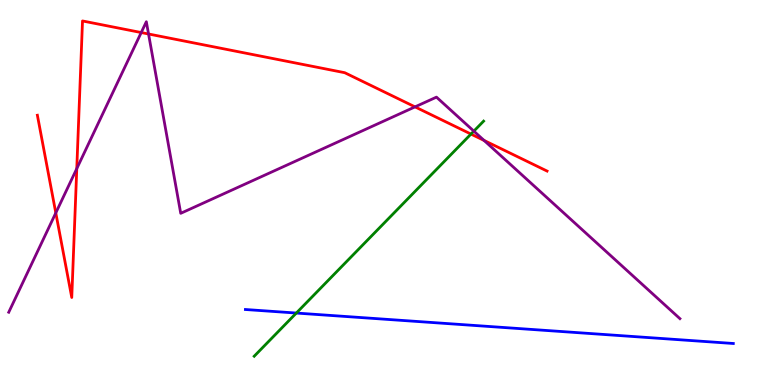[{'lines': ['blue', 'red'], 'intersections': []}, {'lines': ['green', 'red'], 'intersections': [{'x': 6.08, 'y': 6.52}]}, {'lines': ['purple', 'red'], 'intersections': [{'x': 0.72, 'y': 4.47}, {'x': 0.991, 'y': 5.62}, {'x': 1.82, 'y': 9.15}, {'x': 1.92, 'y': 9.12}, {'x': 5.36, 'y': 7.22}, {'x': 6.25, 'y': 6.35}]}, {'lines': ['blue', 'green'], 'intersections': [{'x': 3.82, 'y': 1.87}]}, {'lines': ['blue', 'purple'], 'intersections': []}, {'lines': ['green', 'purple'], 'intersections': [{'x': 6.11, 'y': 6.59}]}]